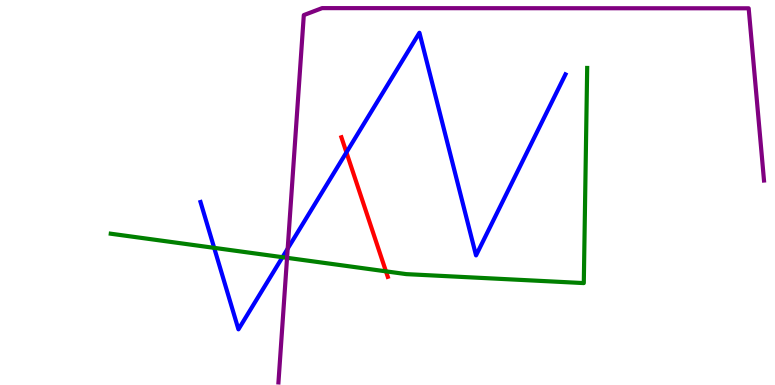[{'lines': ['blue', 'red'], 'intersections': [{'x': 4.47, 'y': 6.04}]}, {'lines': ['green', 'red'], 'intersections': [{'x': 4.98, 'y': 2.95}]}, {'lines': ['purple', 'red'], 'intersections': []}, {'lines': ['blue', 'green'], 'intersections': [{'x': 2.76, 'y': 3.56}, {'x': 3.64, 'y': 3.32}]}, {'lines': ['blue', 'purple'], 'intersections': [{'x': 3.71, 'y': 3.54}]}, {'lines': ['green', 'purple'], 'intersections': [{'x': 3.7, 'y': 3.3}]}]